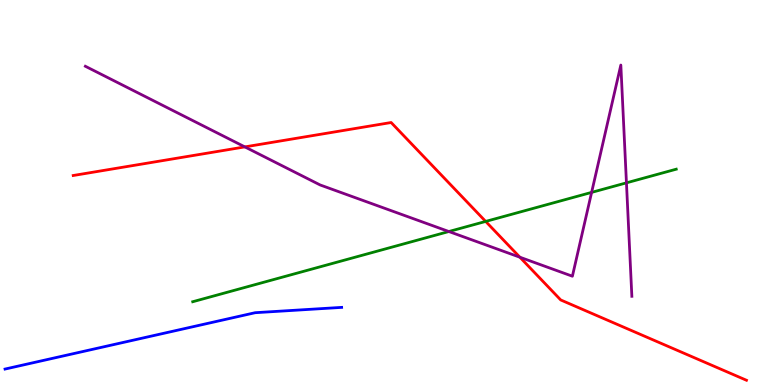[{'lines': ['blue', 'red'], 'intersections': []}, {'lines': ['green', 'red'], 'intersections': [{'x': 6.27, 'y': 4.25}]}, {'lines': ['purple', 'red'], 'intersections': [{'x': 3.16, 'y': 6.18}, {'x': 6.71, 'y': 3.32}]}, {'lines': ['blue', 'green'], 'intersections': []}, {'lines': ['blue', 'purple'], 'intersections': []}, {'lines': ['green', 'purple'], 'intersections': [{'x': 5.79, 'y': 3.99}, {'x': 7.63, 'y': 5.0}, {'x': 8.08, 'y': 5.25}]}]